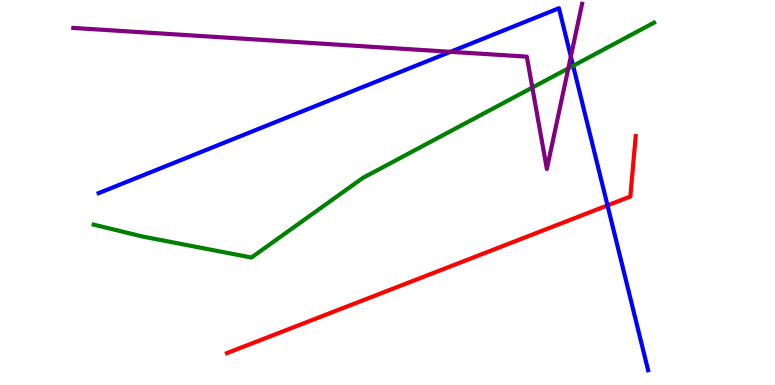[{'lines': ['blue', 'red'], 'intersections': [{'x': 7.84, 'y': 4.66}]}, {'lines': ['green', 'red'], 'intersections': []}, {'lines': ['purple', 'red'], 'intersections': []}, {'lines': ['blue', 'green'], 'intersections': [{'x': 7.4, 'y': 8.29}]}, {'lines': ['blue', 'purple'], 'intersections': [{'x': 5.81, 'y': 8.65}, {'x': 7.37, 'y': 8.53}]}, {'lines': ['green', 'purple'], 'intersections': [{'x': 6.87, 'y': 7.73}, {'x': 7.33, 'y': 8.22}]}]